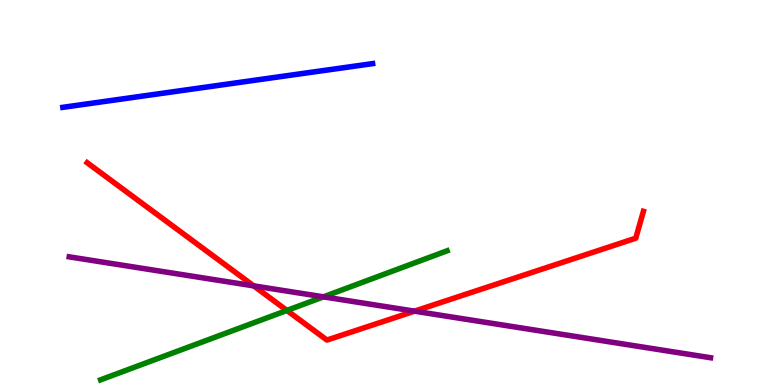[{'lines': ['blue', 'red'], 'intersections': []}, {'lines': ['green', 'red'], 'intersections': [{'x': 3.7, 'y': 1.94}]}, {'lines': ['purple', 'red'], 'intersections': [{'x': 3.27, 'y': 2.57}, {'x': 5.35, 'y': 1.92}]}, {'lines': ['blue', 'green'], 'intersections': []}, {'lines': ['blue', 'purple'], 'intersections': []}, {'lines': ['green', 'purple'], 'intersections': [{'x': 4.17, 'y': 2.29}]}]